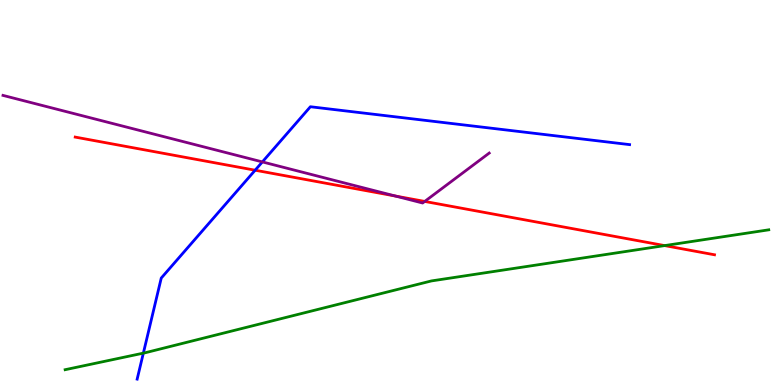[{'lines': ['blue', 'red'], 'intersections': [{'x': 3.29, 'y': 5.58}]}, {'lines': ['green', 'red'], 'intersections': [{'x': 8.58, 'y': 3.62}]}, {'lines': ['purple', 'red'], 'intersections': [{'x': 5.1, 'y': 4.91}, {'x': 5.48, 'y': 4.77}]}, {'lines': ['blue', 'green'], 'intersections': [{'x': 1.85, 'y': 0.828}]}, {'lines': ['blue', 'purple'], 'intersections': [{'x': 3.39, 'y': 5.79}]}, {'lines': ['green', 'purple'], 'intersections': []}]